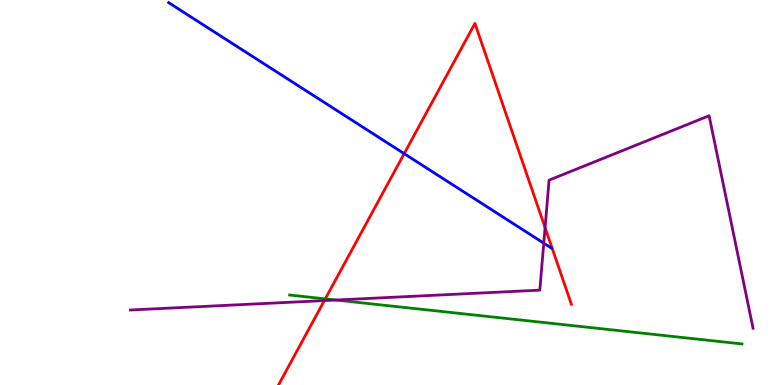[{'lines': ['blue', 'red'], 'intersections': [{'x': 5.22, 'y': 6.01}]}, {'lines': ['green', 'red'], 'intersections': [{'x': 4.2, 'y': 2.24}]}, {'lines': ['purple', 'red'], 'intersections': [{'x': 4.19, 'y': 2.19}, {'x': 7.03, 'y': 4.09}]}, {'lines': ['blue', 'green'], 'intersections': []}, {'lines': ['blue', 'purple'], 'intersections': [{'x': 7.02, 'y': 3.68}]}, {'lines': ['green', 'purple'], 'intersections': [{'x': 4.33, 'y': 2.21}]}]